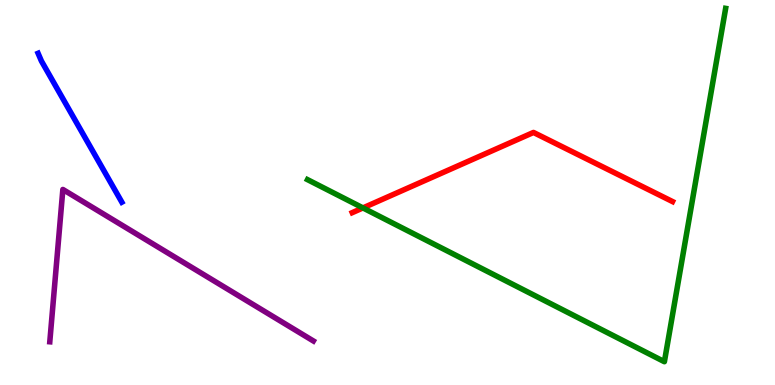[{'lines': ['blue', 'red'], 'intersections': []}, {'lines': ['green', 'red'], 'intersections': [{'x': 4.68, 'y': 4.6}]}, {'lines': ['purple', 'red'], 'intersections': []}, {'lines': ['blue', 'green'], 'intersections': []}, {'lines': ['blue', 'purple'], 'intersections': []}, {'lines': ['green', 'purple'], 'intersections': []}]